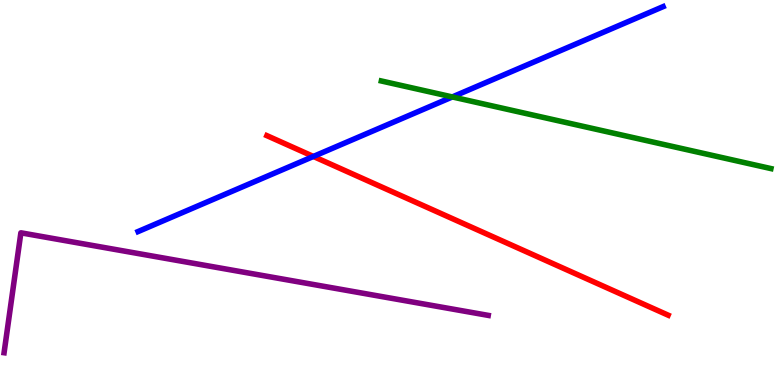[{'lines': ['blue', 'red'], 'intersections': [{'x': 4.04, 'y': 5.94}]}, {'lines': ['green', 'red'], 'intersections': []}, {'lines': ['purple', 'red'], 'intersections': []}, {'lines': ['blue', 'green'], 'intersections': [{'x': 5.84, 'y': 7.48}]}, {'lines': ['blue', 'purple'], 'intersections': []}, {'lines': ['green', 'purple'], 'intersections': []}]